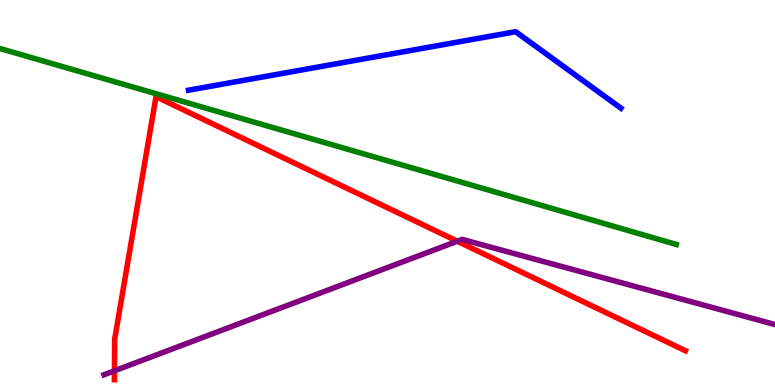[{'lines': ['blue', 'red'], 'intersections': []}, {'lines': ['green', 'red'], 'intersections': []}, {'lines': ['purple', 'red'], 'intersections': [{'x': 1.48, 'y': 0.369}, {'x': 5.9, 'y': 3.73}]}, {'lines': ['blue', 'green'], 'intersections': []}, {'lines': ['blue', 'purple'], 'intersections': []}, {'lines': ['green', 'purple'], 'intersections': []}]